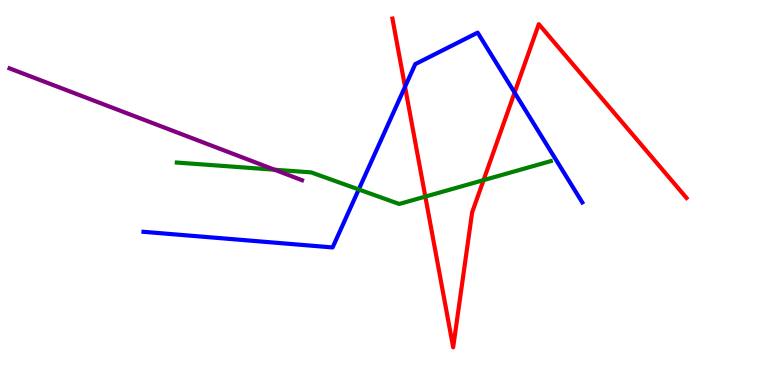[{'lines': ['blue', 'red'], 'intersections': [{'x': 5.23, 'y': 7.75}, {'x': 6.64, 'y': 7.6}]}, {'lines': ['green', 'red'], 'intersections': [{'x': 5.49, 'y': 4.89}, {'x': 6.24, 'y': 5.32}]}, {'lines': ['purple', 'red'], 'intersections': []}, {'lines': ['blue', 'green'], 'intersections': [{'x': 4.63, 'y': 5.08}]}, {'lines': ['blue', 'purple'], 'intersections': []}, {'lines': ['green', 'purple'], 'intersections': [{'x': 3.54, 'y': 5.59}]}]